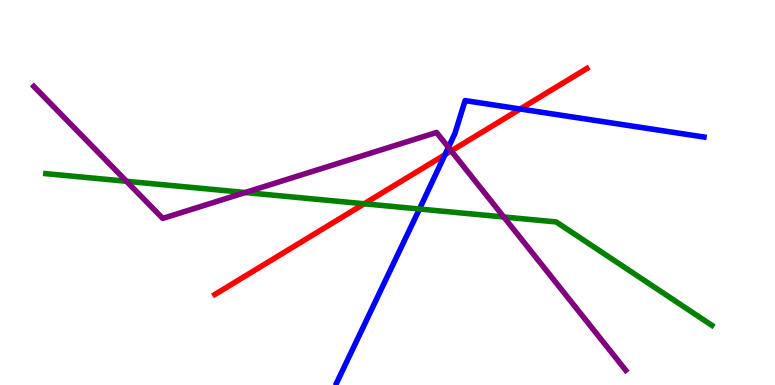[{'lines': ['blue', 'red'], 'intersections': [{'x': 5.74, 'y': 5.98}, {'x': 6.71, 'y': 7.17}]}, {'lines': ['green', 'red'], 'intersections': [{'x': 4.7, 'y': 4.71}]}, {'lines': ['purple', 'red'], 'intersections': [{'x': 5.82, 'y': 6.08}]}, {'lines': ['blue', 'green'], 'intersections': [{'x': 5.41, 'y': 4.57}]}, {'lines': ['blue', 'purple'], 'intersections': [{'x': 5.79, 'y': 6.17}]}, {'lines': ['green', 'purple'], 'intersections': [{'x': 1.63, 'y': 5.29}, {'x': 3.16, 'y': 5.0}, {'x': 6.5, 'y': 4.36}]}]